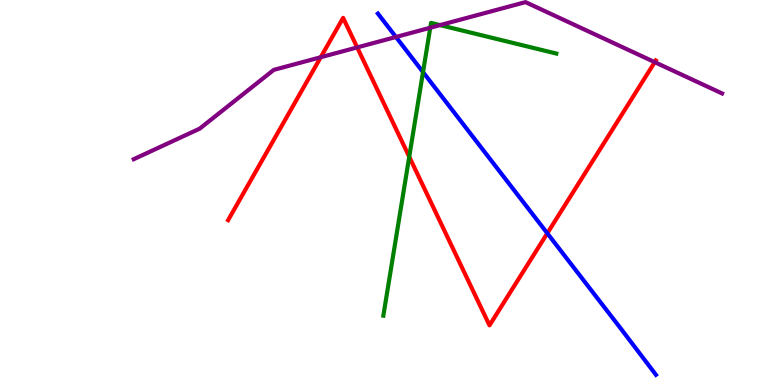[{'lines': ['blue', 'red'], 'intersections': [{'x': 7.06, 'y': 3.94}]}, {'lines': ['green', 'red'], 'intersections': [{'x': 5.28, 'y': 5.93}]}, {'lines': ['purple', 'red'], 'intersections': [{'x': 4.14, 'y': 8.51}, {'x': 4.61, 'y': 8.77}, {'x': 8.45, 'y': 8.39}]}, {'lines': ['blue', 'green'], 'intersections': [{'x': 5.46, 'y': 8.13}]}, {'lines': ['blue', 'purple'], 'intersections': [{'x': 5.11, 'y': 9.04}]}, {'lines': ['green', 'purple'], 'intersections': [{'x': 5.55, 'y': 9.28}, {'x': 5.68, 'y': 9.35}]}]